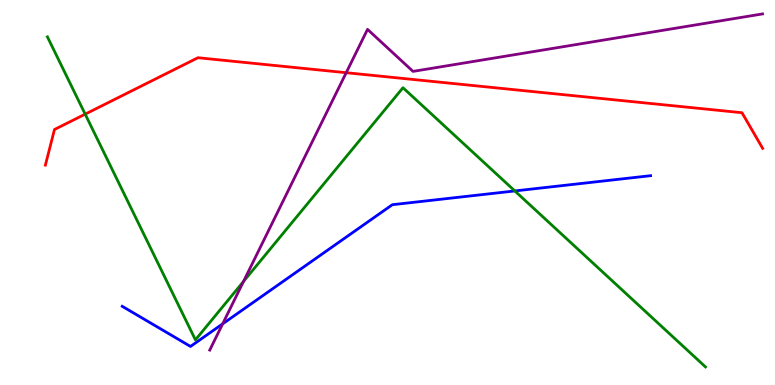[{'lines': ['blue', 'red'], 'intersections': []}, {'lines': ['green', 'red'], 'intersections': [{'x': 1.1, 'y': 7.04}]}, {'lines': ['purple', 'red'], 'intersections': [{'x': 4.47, 'y': 8.11}]}, {'lines': ['blue', 'green'], 'intersections': [{'x': 6.64, 'y': 5.04}]}, {'lines': ['blue', 'purple'], 'intersections': [{'x': 2.87, 'y': 1.59}]}, {'lines': ['green', 'purple'], 'intersections': [{'x': 3.14, 'y': 2.69}]}]